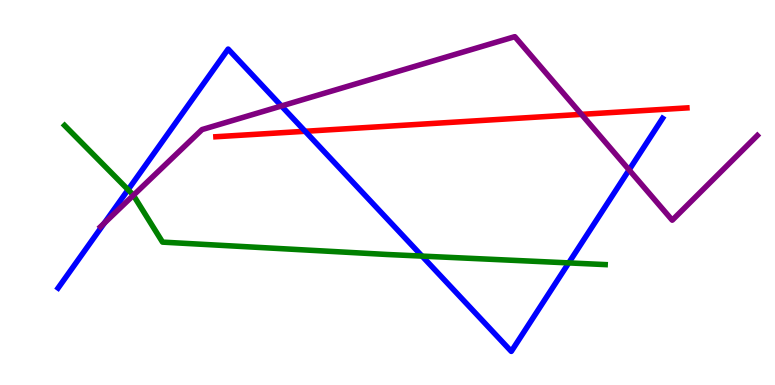[{'lines': ['blue', 'red'], 'intersections': [{'x': 3.94, 'y': 6.59}]}, {'lines': ['green', 'red'], 'intersections': []}, {'lines': ['purple', 'red'], 'intersections': [{'x': 7.5, 'y': 7.03}]}, {'lines': ['blue', 'green'], 'intersections': [{'x': 1.65, 'y': 5.07}, {'x': 5.45, 'y': 3.35}, {'x': 7.34, 'y': 3.17}]}, {'lines': ['blue', 'purple'], 'intersections': [{'x': 1.35, 'y': 4.2}, {'x': 3.63, 'y': 7.25}, {'x': 8.12, 'y': 5.59}]}, {'lines': ['green', 'purple'], 'intersections': [{'x': 1.72, 'y': 4.93}]}]